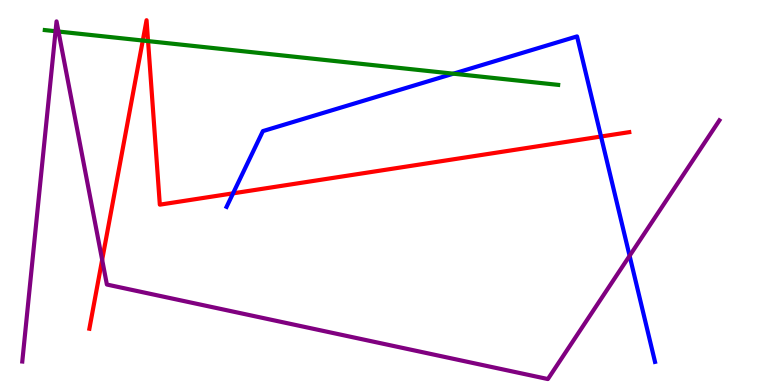[{'lines': ['blue', 'red'], 'intersections': [{'x': 3.01, 'y': 4.98}, {'x': 7.76, 'y': 6.45}]}, {'lines': ['green', 'red'], 'intersections': [{'x': 1.84, 'y': 8.95}, {'x': 1.91, 'y': 8.93}]}, {'lines': ['purple', 'red'], 'intersections': [{'x': 1.32, 'y': 3.25}]}, {'lines': ['blue', 'green'], 'intersections': [{'x': 5.85, 'y': 8.09}]}, {'lines': ['blue', 'purple'], 'intersections': [{'x': 8.12, 'y': 3.36}]}, {'lines': ['green', 'purple'], 'intersections': [{'x': 0.717, 'y': 9.19}, {'x': 0.755, 'y': 9.18}]}]